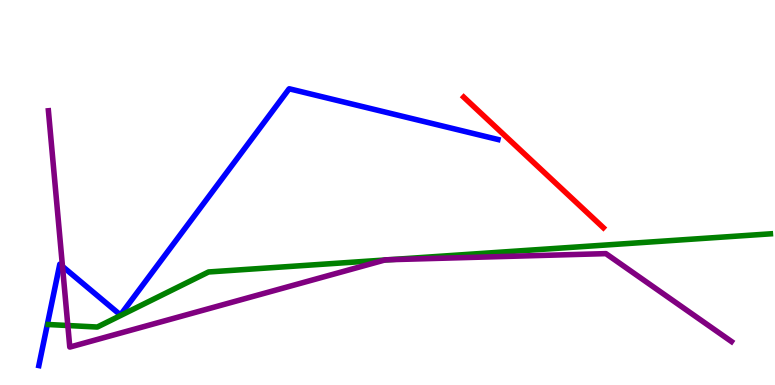[{'lines': ['blue', 'red'], 'intersections': []}, {'lines': ['green', 'red'], 'intersections': []}, {'lines': ['purple', 'red'], 'intersections': []}, {'lines': ['blue', 'green'], 'intersections': []}, {'lines': ['blue', 'purple'], 'intersections': [{'x': 0.806, 'y': 3.08}]}, {'lines': ['green', 'purple'], 'intersections': [{'x': 0.875, 'y': 1.55}, {'x': 4.96, 'y': 3.25}, {'x': 5.02, 'y': 3.25}]}]